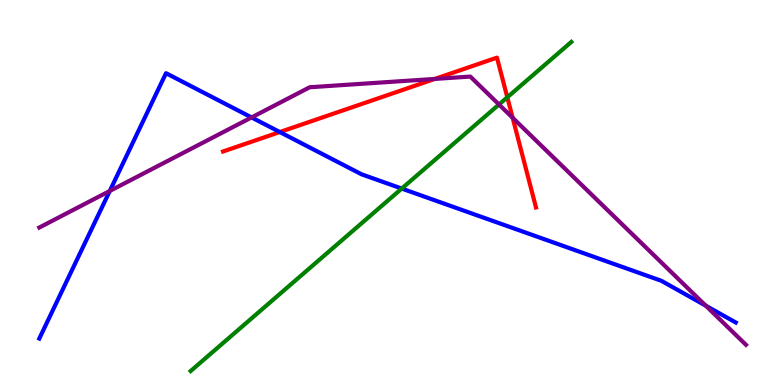[{'lines': ['blue', 'red'], 'intersections': [{'x': 3.61, 'y': 6.57}]}, {'lines': ['green', 'red'], 'intersections': [{'x': 6.55, 'y': 7.47}]}, {'lines': ['purple', 'red'], 'intersections': [{'x': 5.61, 'y': 7.95}, {'x': 6.61, 'y': 6.94}]}, {'lines': ['blue', 'green'], 'intersections': [{'x': 5.18, 'y': 5.1}]}, {'lines': ['blue', 'purple'], 'intersections': [{'x': 1.42, 'y': 5.04}, {'x': 3.25, 'y': 6.95}, {'x': 9.11, 'y': 2.06}]}, {'lines': ['green', 'purple'], 'intersections': [{'x': 6.44, 'y': 7.29}]}]